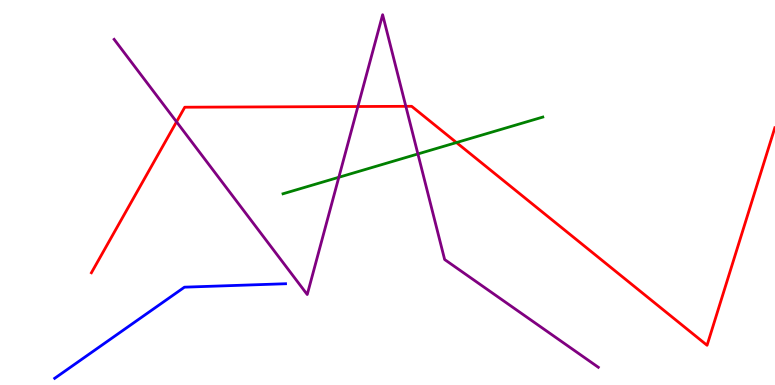[{'lines': ['blue', 'red'], 'intersections': []}, {'lines': ['green', 'red'], 'intersections': [{'x': 5.89, 'y': 6.3}]}, {'lines': ['purple', 'red'], 'intersections': [{'x': 2.28, 'y': 6.84}, {'x': 4.62, 'y': 7.23}, {'x': 5.24, 'y': 7.24}]}, {'lines': ['blue', 'green'], 'intersections': []}, {'lines': ['blue', 'purple'], 'intersections': []}, {'lines': ['green', 'purple'], 'intersections': [{'x': 4.37, 'y': 5.4}, {'x': 5.39, 'y': 6.0}]}]